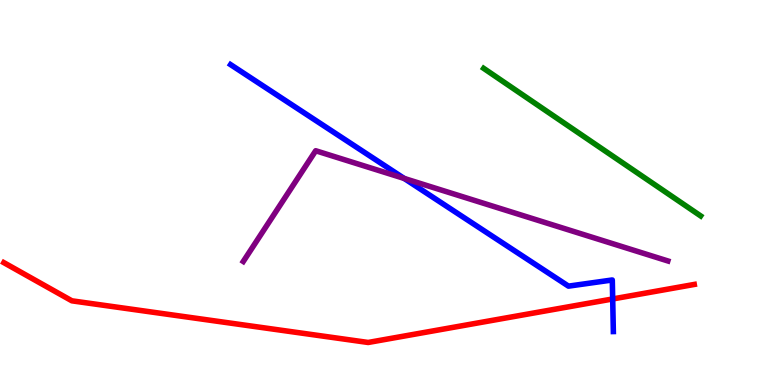[{'lines': ['blue', 'red'], 'intersections': [{'x': 7.91, 'y': 2.23}]}, {'lines': ['green', 'red'], 'intersections': []}, {'lines': ['purple', 'red'], 'intersections': []}, {'lines': ['blue', 'green'], 'intersections': []}, {'lines': ['blue', 'purple'], 'intersections': [{'x': 5.22, 'y': 5.37}]}, {'lines': ['green', 'purple'], 'intersections': []}]